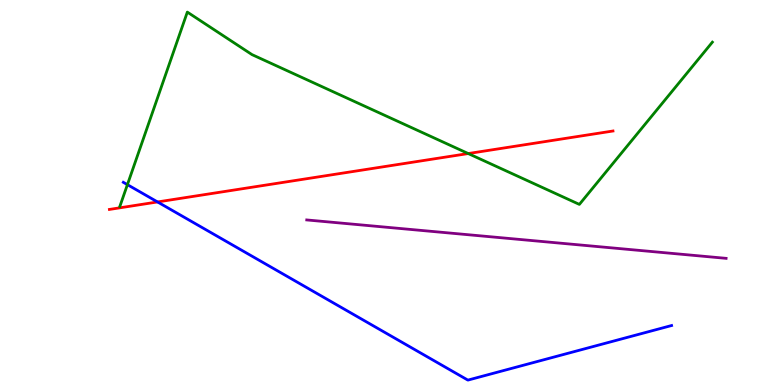[{'lines': ['blue', 'red'], 'intersections': [{'x': 2.03, 'y': 4.75}]}, {'lines': ['green', 'red'], 'intersections': [{'x': 6.04, 'y': 6.01}]}, {'lines': ['purple', 'red'], 'intersections': []}, {'lines': ['blue', 'green'], 'intersections': [{'x': 1.64, 'y': 5.2}]}, {'lines': ['blue', 'purple'], 'intersections': []}, {'lines': ['green', 'purple'], 'intersections': []}]